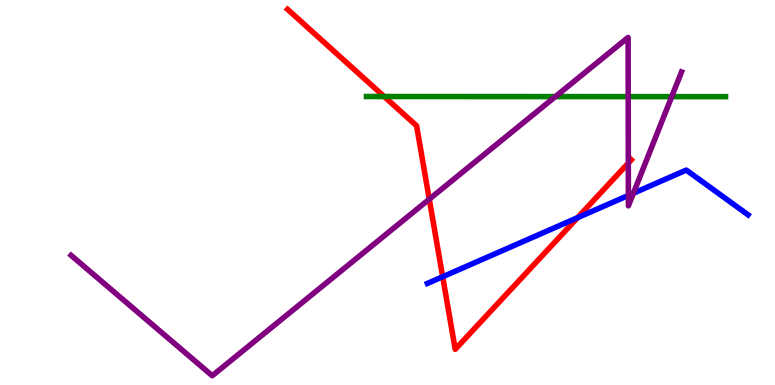[{'lines': ['blue', 'red'], 'intersections': [{'x': 5.71, 'y': 2.81}, {'x': 7.45, 'y': 4.35}]}, {'lines': ['green', 'red'], 'intersections': [{'x': 4.96, 'y': 7.49}]}, {'lines': ['purple', 'red'], 'intersections': [{'x': 5.54, 'y': 4.83}, {'x': 8.11, 'y': 5.76}]}, {'lines': ['blue', 'green'], 'intersections': []}, {'lines': ['blue', 'purple'], 'intersections': [{'x': 8.11, 'y': 4.92}, {'x': 8.17, 'y': 4.98}]}, {'lines': ['green', 'purple'], 'intersections': [{'x': 7.17, 'y': 7.49}, {'x': 8.11, 'y': 7.49}, {'x': 8.67, 'y': 7.49}]}]